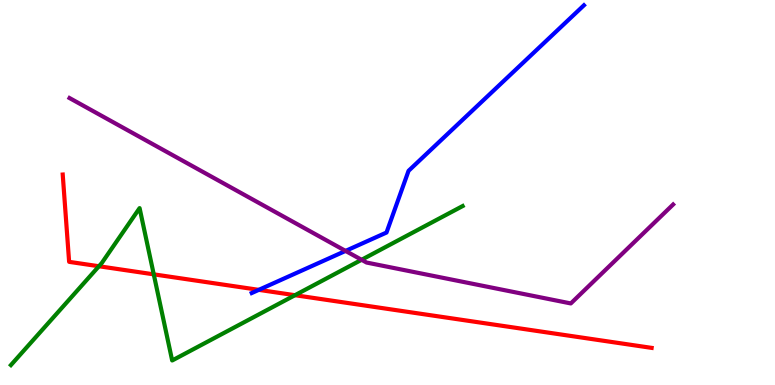[{'lines': ['blue', 'red'], 'intersections': [{'x': 3.34, 'y': 2.47}]}, {'lines': ['green', 'red'], 'intersections': [{'x': 1.28, 'y': 3.08}, {'x': 1.98, 'y': 2.87}, {'x': 3.81, 'y': 2.33}]}, {'lines': ['purple', 'red'], 'intersections': []}, {'lines': ['blue', 'green'], 'intersections': []}, {'lines': ['blue', 'purple'], 'intersections': [{'x': 4.46, 'y': 3.48}]}, {'lines': ['green', 'purple'], 'intersections': [{'x': 4.67, 'y': 3.25}]}]